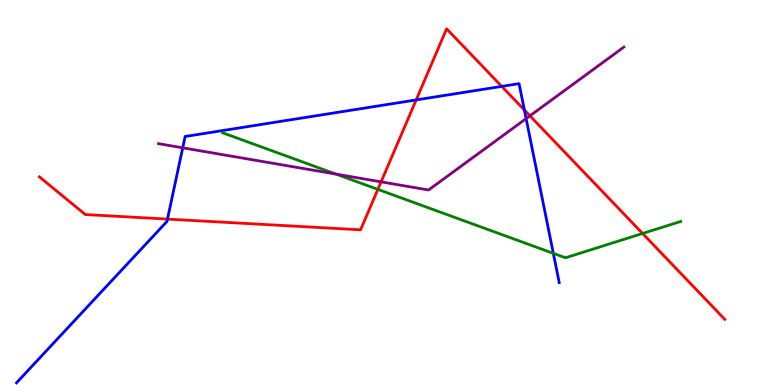[{'lines': ['blue', 'red'], 'intersections': [{'x': 2.16, 'y': 4.31}, {'x': 5.37, 'y': 7.4}, {'x': 6.47, 'y': 7.76}, {'x': 6.77, 'y': 7.14}]}, {'lines': ['green', 'red'], 'intersections': [{'x': 4.88, 'y': 5.08}, {'x': 8.29, 'y': 3.94}]}, {'lines': ['purple', 'red'], 'intersections': [{'x': 4.92, 'y': 5.28}, {'x': 6.84, 'y': 6.99}]}, {'lines': ['blue', 'green'], 'intersections': [{'x': 7.14, 'y': 3.42}]}, {'lines': ['blue', 'purple'], 'intersections': [{'x': 2.36, 'y': 6.16}, {'x': 6.79, 'y': 6.92}]}, {'lines': ['green', 'purple'], 'intersections': [{'x': 4.34, 'y': 5.48}]}]